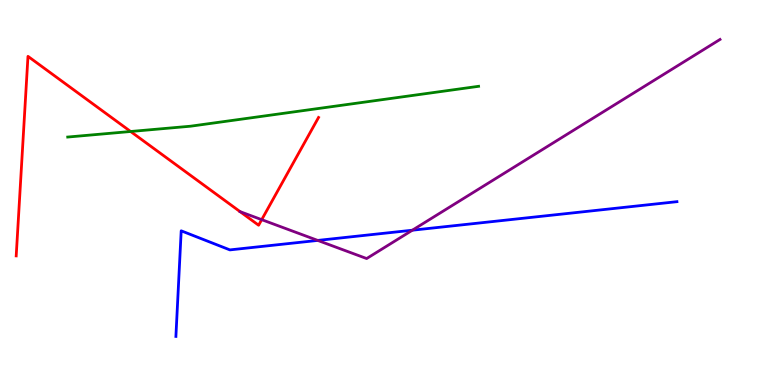[{'lines': ['blue', 'red'], 'intersections': []}, {'lines': ['green', 'red'], 'intersections': [{'x': 1.69, 'y': 6.58}]}, {'lines': ['purple', 'red'], 'intersections': [{'x': 3.38, 'y': 4.29}]}, {'lines': ['blue', 'green'], 'intersections': []}, {'lines': ['blue', 'purple'], 'intersections': [{'x': 4.1, 'y': 3.76}, {'x': 5.32, 'y': 4.02}]}, {'lines': ['green', 'purple'], 'intersections': []}]